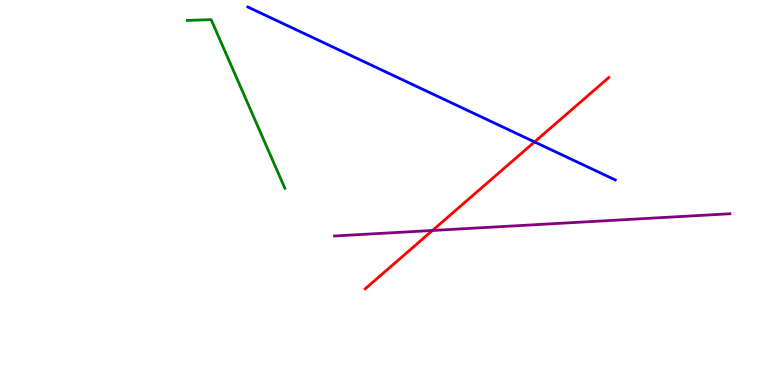[{'lines': ['blue', 'red'], 'intersections': [{'x': 6.9, 'y': 6.31}]}, {'lines': ['green', 'red'], 'intersections': []}, {'lines': ['purple', 'red'], 'intersections': [{'x': 5.58, 'y': 4.01}]}, {'lines': ['blue', 'green'], 'intersections': []}, {'lines': ['blue', 'purple'], 'intersections': []}, {'lines': ['green', 'purple'], 'intersections': []}]